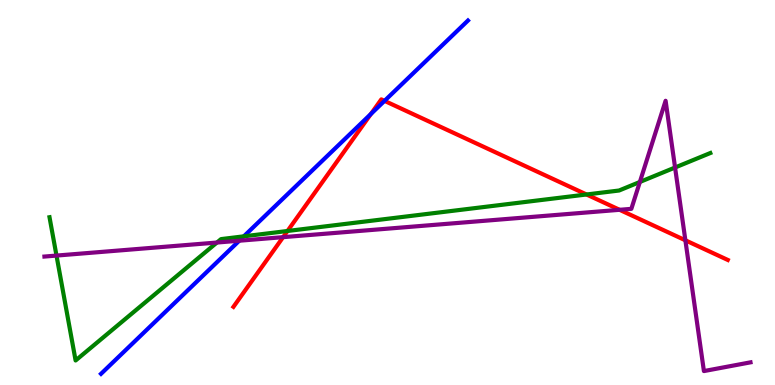[{'lines': ['blue', 'red'], 'intersections': [{'x': 4.79, 'y': 7.04}, {'x': 4.96, 'y': 7.38}]}, {'lines': ['green', 'red'], 'intersections': [{'x': 3.71, 'y': 4.0}, {'x': 7.57, 'y': 4.95}]}, {'lines': ['purple', 'red'], 'intersections': [{'x': 3.65, 'y': 3.84}, {'x': 7.99, 'y': 4.55}, {'x': 8.84, 'y': 3.76}]}, {'lines': ['blue', 'green'], 'intersections': [{'x': 3.15, 'y': 3.86}]}, {'lines': ['blue', 'purple'], 'intersections': [{'x': 3.09, 'y': 3.75}]}, {'lines': ['green', 'purple'], 'intersections': [{'x': 0.729, 'y': 3.36}, {'x': 2.8, 'y': 3.7}, {'x': 8.26, 'y': 5.27}, {'x': 8.71, 'y': 5.65}]}]